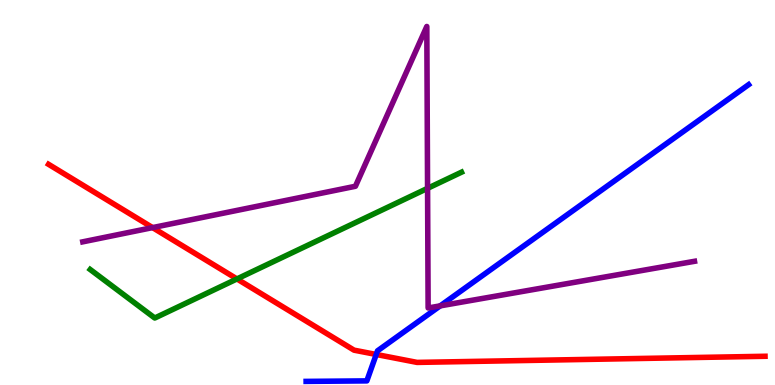[{'lines': ['blue', 'red'], 'intersections': [{'x': 4.85, 'y': 0.793}]}, {'lines': ['green', 'red'], 'intersections': [{'x': 3.06, 'y': 2.75}]}, {'lines': ['purple', 'red'], 'intersections': [{'x': 1.97, 'y': 4.09}]}, {'lines': ['blue', 'green'], 'intersections': []}, {'lines': ['blue', 'purple'], 'intersections': [{'x': 5.68, 'y': 2.06}]}, {'lines': ['green', 'purple'], 'intersections': [{'x': 5.52, 'y': 5.11}]}]